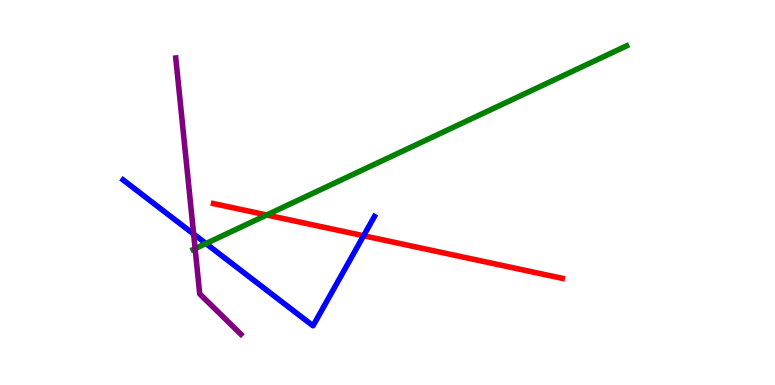[{'lines': ['blue', 'red'], 'intersections': [{'x': 4.69, 'y': 3.88}]}, {'lines': ['green', 'red'], 'intersections': [{'x': 3.44, 'y': 4.42}]}, {'lines': ['purple', 'red'], 'intersections': []}, {'lines': ['blue', 'green'], 'intersections': [{'x': 2.66, 'y': 3.67}]}, {'lines': ['blue', 'purple'], 'intersections': [{'x': 2.5, 'y': 3.92}]}, {'lines': ['green', 'purple'], 'intersections': [{'x': 2.52, 'y': 3.54}]}]